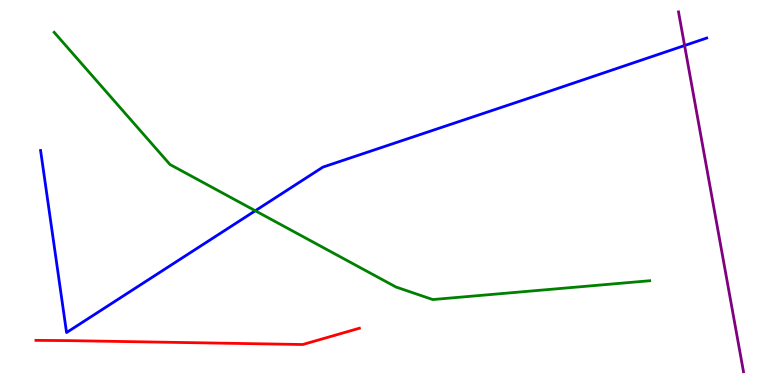[{'lines': ['blue', 'red'], 'intersections': []}, {'lines': ['green', 'red'], 'intersections': []}, {'lines': ['purple', 'red'], 'intersections': []}, {'lines': ['blue', 'green'], 'intersections': [{'x': 3.29, 'y': 4.53}]}, {'lines': ['blue', 'purple'], 'intersections': [{'x': 8.83, 'y': 8.82}]}, {'lines': ['green', 'purple'], 'intersections': []}]